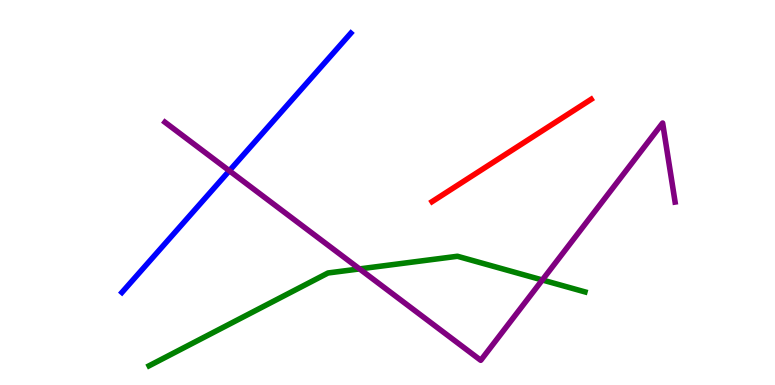[{'lines': ['blue', 'red'], 'intersections': []}, {'lines': ['green', 'red'], 'intersections': []}, {'lines': ['purple', 'red'], 'intersections': []}, {'lines': ['blue', 'green'], 'intersections': []}, {'lines': ['blue', 'purple'], 'intersections': [{'x': 2.96, 'y': 5.56}]}, {'lines': ['green', 'purple'], 'intersections': [{'x': 4.64, 'y': 3.02}, {'x': 7.0, 'y': 2.73}]}]